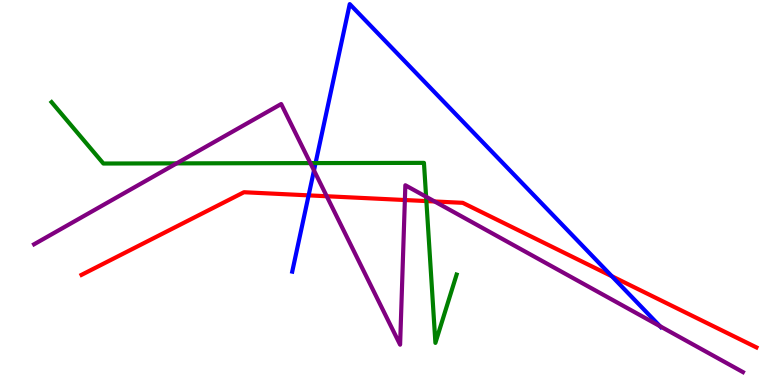[{'lines': ['blue', 'red'], 'intersections': [{'x': 3.98, 'y': 4.93}, {'x': 7.89, 'y': 2.83}]}, {'lines': ['green', 'red'], 'intersections': [{'x': 5.5, 'y': 4.78}]}, {'lines': ['purple', 'red'], 'intersections': [{'x': 4.22, 'y': 4.9}, {'x': 5.22, 'y': 4.8}, {'x': 5.61, 'y': 4.77}]}, {'lines': ['blue', 'green'], 'intersections': [{'x': 4.07, 'y': 5.76}]}, {'lines': ['blue', 'purple'], 'intersections': [{'x': 4.05, 'y': 5.57}, {'x': 8.52, 'y': 1.53}]}, {'lines': ['green', 'purple'], 'intersections': [{'x': 2.28, 'y': 5.76}, {'x': 4.0, 'y': 5.76}, {'x': 5.5, 'y': 4.89}]}]